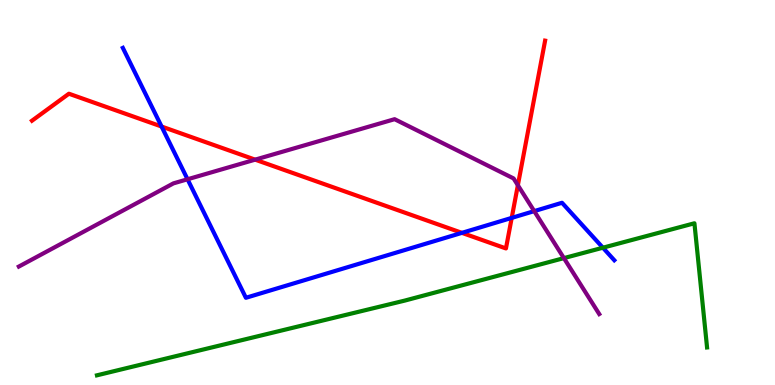[{'lines': ['blue', 'red'], 'intersections': [{'x': 2.08, 'y': 6.71}, {'x': 5.96, 'y': 3.95}, {'x': 6.6, 'y': 4.34}]}, {'lines': ['green', 'red'], 'intersections': []}, {'lines': ['purple', 'red'], 'intersections': [{'x': 3.29, 'y': 5.85}, {'x': 6.68, 'y': 5.19}]}, {'lines': ['blue', 'green'], 'intersections': [{'x': 7.78, 'y': 3.57}]}, {'lines': ['blue', 'purple'], 'intersections': [{'x': 2.42, 'y': 5.34}, {'x': 6.89, 'y': 4.52}]}, {'lines': ['green', 'purple'], 'intersections': [{'x': 7.28, 'y': 3.3}]}]